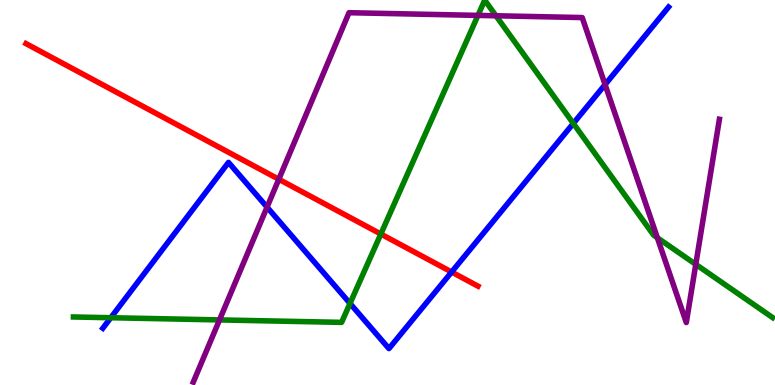[{'lines': ['blue', 'red'], 'intersections': [{'x': 5.83, 'y': 2.93}]}, {'lines': ['green', 'red'], 'intersections': [{'x': 4.91, 'y': 3.92}]}, {'lines': ['purple', 'red'], 'intersections': [{'x': 3.6, 'y': 5.34}]}, {'lines': ['blue', 'green'], 'intersections': [{'x': 1.43, 'y': 1.75}, {'x': 4.52, 'y': 2.12}, {'x': 7.4, 'y': 6.79}]}, {'lines': ['blue', 'purple'], 'intersections': [{'x': 3.45, 'y': 4.62}, {'x': 7.81, 'y': 7.8}]}, {'lines': ['green', 'purple'], 'intersections': [{'x': 2.83, 'y': 1.69}, {'x': 6.17, 'y': 9.6}, {'x': 6.4, 'y': 9.59}, {'x': 8.48, 'y': 3.82}, {'x': 8.98, 'y': 3.13}]}]